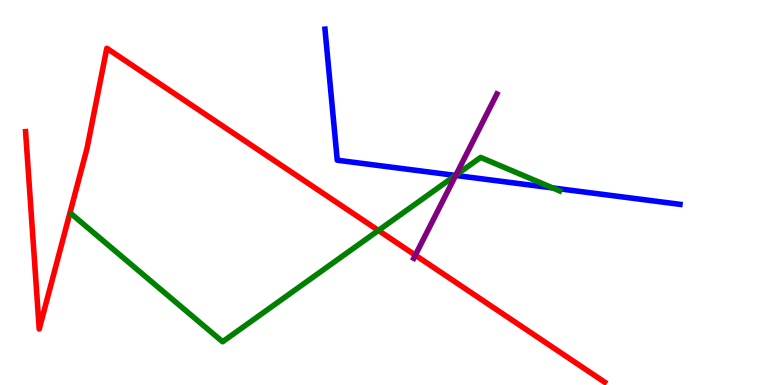[{'lines': ['blue', 'red'], 'intersections': []}, {'lines': ['green', 'red'], 'intersections': [{'x': 4.88, 'y': 4.01}]}, {'lines': ['purple', 'red'], 'intersections': [{'x': 5.36, 'y': 3.37}]}, {'lines': ['blue', 'green'], 'intersections': [{'x': 5.88, 'y': 5.44}, {'x': 7.13, 'y': 5.12}]}, {'lines': ['blue', 'purple'], 'intersections': [{'x': 5.88, 'y': 5.44}]}, {'lines': ['green', 'purple'], 'intersections': [{'x': 5.88, 'y': 5.45}]}]